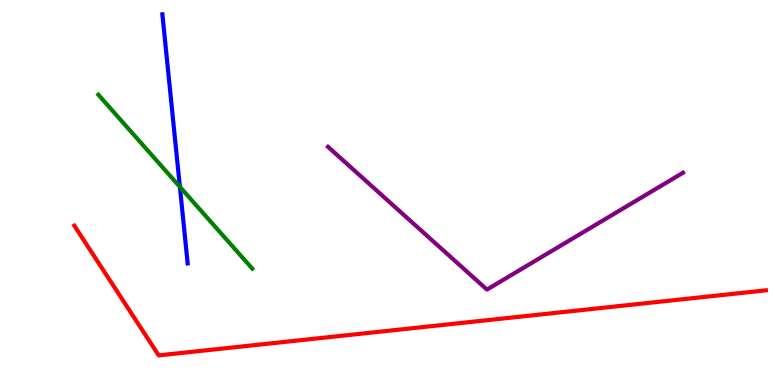[{'lines': ['blue', 'red'], 'intersections': []}, {'lines': ['green', 'red'], 'intersections': []}, {'lines': ['purple', 'red'], 'intersections': []}, {'lines': ['blue', 'green'], 'intersections': [{'x': 2.32, 'y': 5.15}]}, {'lines': ['blue', 'purple'], 'intersections': []}, {'lines': ['green', 'purple'], 'intersections': []}]